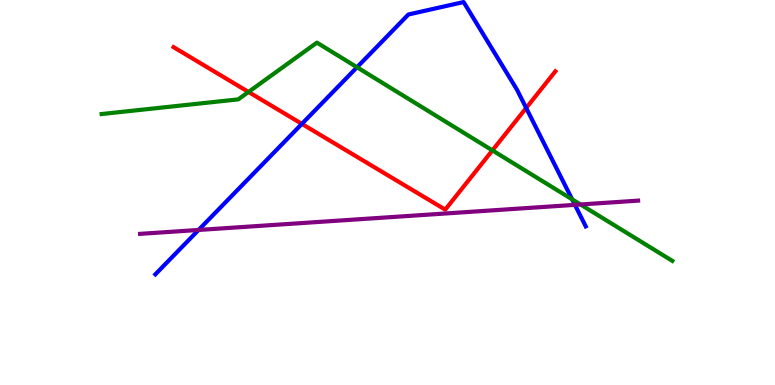[{'lines': ['blue', 'red'], 'intersections': [{'x': 3.9, 'y': 6.78}, {'x': 6.79, 'y': 7.2}]}, {'lines': ['green', 'red'], 'intersections': [{'x': 3.21, 'y': 7.61}, {'x': 6.35, 'y': 6.09}]}, {'lines': ['purple', 'red'], 'intersections': []}, {'lines': ['blue', 'green'], 'intersections': [{'x': 4.61, 'y': 8.25}, {'x': 7.38, 'y': 4.82}]}, {'lines': ['blue', 'purple'], 'intersections': [{'x': 2.56, 'y': 4.03}, {'x': 7.42, 'y': 4.68}]}, {'lines': ['green', 'purple'], 'intersections': [{'x': 7.49, 'y': 4.69}]}]